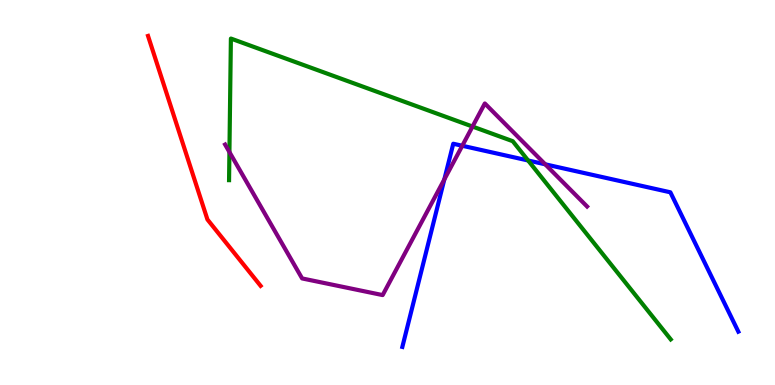[{'lines': ['blue', 'red'], 'intersections': []}, {'lines': ['green', 'red'], 'intersections': []}, {'lines': ['purple', 'red'], 'intersections': []}, {'lines': ['blue', 'green'], 'intersections': [{'x': 6.81, 'y': 5.83}]}, {'lines': ['blue', 'purple'], 'intersections': [{'x': 5.73, 'y': 5.34}, {'x': 5.96, 'y': 6.21}, {'x': 7.04, 'y': 5.73}]}, {'lines': ['green', 'purple'], 'intersections': [{'x': 2.96, 'y': 6.05}, {'x': 6.1, 'y': 6.71}]}]